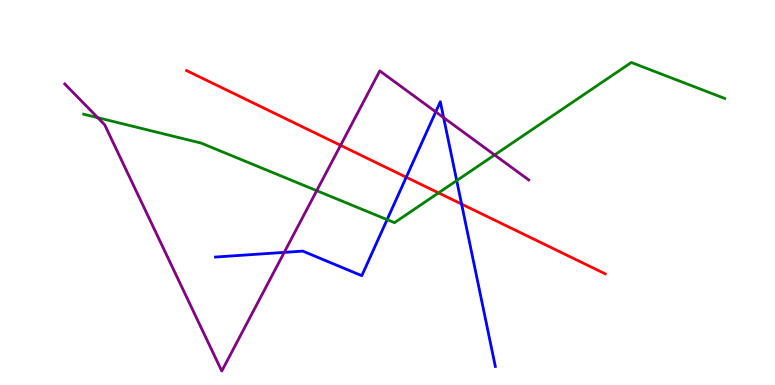[{'lines': ['blue', 'red'], 'intersections': [{'x': 5.24, 'y': 5.4}, {'x': 5.96, 'y': 4.7}]}, {'lines': ['green', 'red'], 'intersections': [{'x': 5.66, 'y': 4.99}]}, {'lines': ['purple', 'red'], 'intersections': [{'x': 4.39, 'y': 6.23}]}, {'lines': ['blue', 'green'], 'intersections': [{'x': 4.99, 'y': 4.3}, {'x': 5.89, 'y': 5.31}]}, {'lines': ['blue', 'purple'], 'intersections': [{'x': 3.67, 'y': 3.44}, {'x': 5.62, 'y': 7.09}, {'x': 5.72, 'y': 6.94}]}, {'lines': ['green', 'purple'], 'intersections': [{'x': 1.26, 'y': 6.94}, {'x': 4.09, 'y': 5.05}, {'x': 6.38, 'y': 5.98}]}]